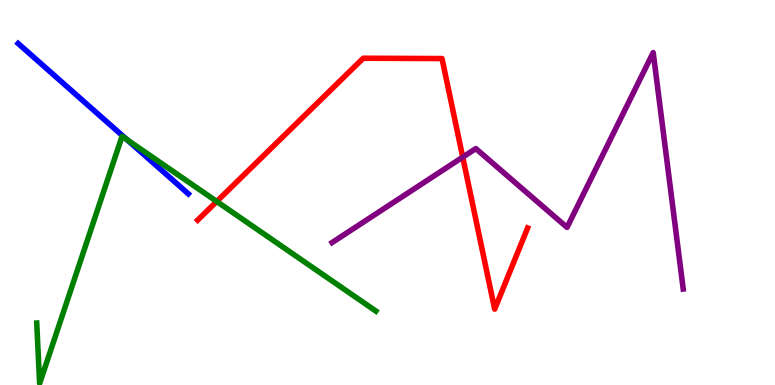[{'lines': ['blue', 'red'], 'intersections': []}, {'lines': ['green', 'red'], 'intersections': [{'x': 2.8, 'y': 4.77}]}, {'lines': ['purple', 'red'], 'intersections': [{'x': 5.97, 'y': 5.92}]}, {'lines': ['blue', 'green'], 'intersections': [{'x': 1.64, 'y': 6.37}]}, {'lines': ['blue', 'purple'], 'intersections': []}, {'lines': ['green', 'purple'], 'intersections': []}]